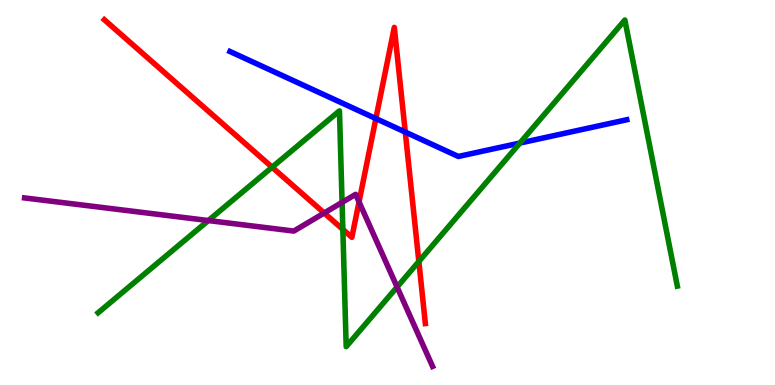[{'lines': ['blue', 'red'], 'intersections': [{'x': 4.85, 'y': 6.92}, {'x': 5.23, 'y': 6.57}]}, {'lines': ['green', 'red'], 'intersections': [{'x': 3.51, 'y': 5.66}, {'x': 4.42, 'y': 4.04}, {'x': 5.4, 'y': 3.21}]}, {'lines': ['purple', 'red'], 'intersections': [{'x': 4.18, 'y': 4.47}, {'x': 4.63, 'y': 4.76}]}, {'lines': ['blue', 'green'], 'intersections': [{'x': 6.71, 'y': 6.28}]}, {'lines': ['blue', 'purple'], 'intersections': []}, {'lines': ['green', 'purple'], 'intersections': [{'x': 2.69, 'y': 4.27}, {'x': 4.41, 'y': 4.74}, {'x': 5.12, 'y': 2.55}]}]